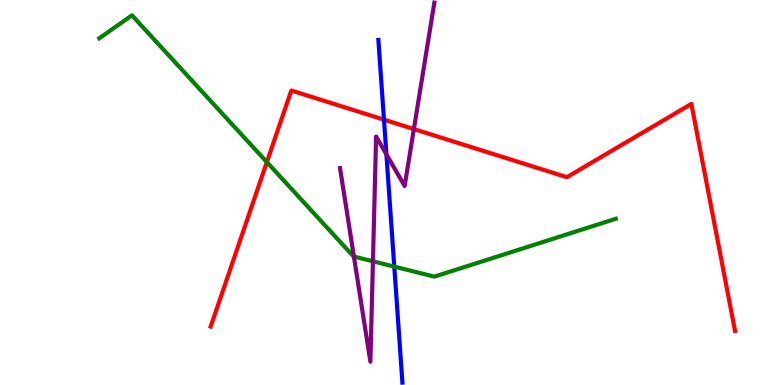[{'lines': ['blue', 'red'], 'intersections': [{'x': 4.95, 'y': 6.89}]}, {'lines': ['green', 'red'], 'intersections': [{'x': 3.44, 'y': 5.79}]}, {'lines': ['purple', 'red'], 'intersections': [{'x': 5.34, 'y': 6.65}]}, {'lines': ['blue', 'green'], 'intersections': [{'x': 5.09, 'y': 3.07}]}, {'lines': ['blue', 'purple'], 'intersections': [{'x': 4.99, 'y': 5.99}]}, {'lines': ['green', 'purple'], 'intersections': [{'x': 4.57, 'y': 3.34}, {'x': 4.81, 'y': 3.21}]}]